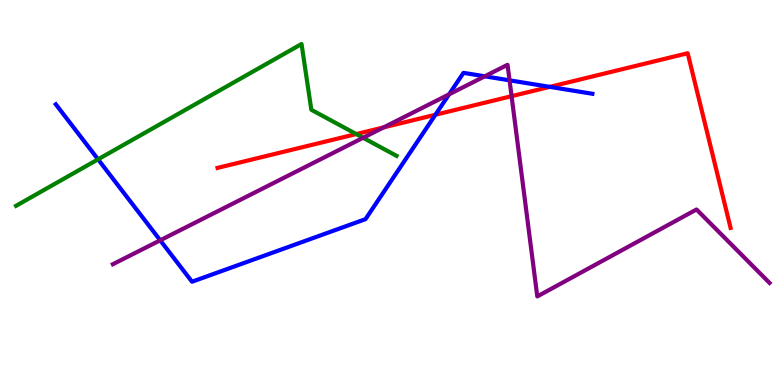[{'lines': ['blue', 'red'], 'intersections': [{'x': 5.62, 'y': 7.02}, {'x': 7.09, 'y': 7.74}]}, {'lines': ['green', 'red'], 'intersections': [{'x': 4.6, 'y': 6.52}]}, {'lines': ['purple', 'red'], 'intersections': [{'x': 4.95, 'y': 6.69}, {'x': 6.6, 'y': 7.5}]}, {'lines': ['blue', 'green'], 'intersections': [{'x': 1.27, 'y': 5.86}]}, {'lines': ['blue', 'purple'], 'intersections': [{'x': 2.07, 'y': 3.76}, {'x': 5.79, 'y': 7.55}, {'x': 6.26, 'y': 8.02}, {'x': 6.57, 'y': 7.91}]}, {'lines': ['green', 'purple'], 'intersections': [{'x': 4.69, 'y': 6.42}]}]